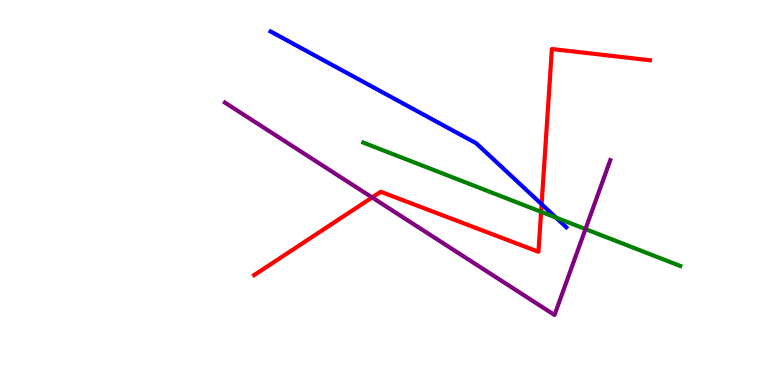[{'lines': ['blue', 'red'], 'intersections': [{'x': 6.99, 'y': 4.7}]}, {'lines': ['green', 'red'], 'intersections': [{'x': 6.98, 'y': 4.5}]}, {'lines': ['purple', 'red'], 'intersections': [{'x': 4.8, 'y': 4.87}]}, {'lines': ['blue', 'green'], 'intersections': [{'x': 7.17, 'y': 4.35}]}, {'lines': ['blue', 'purple'], 'intersections': []}, {'lines': ['green', 'purple'], 'intersections': [{'x': 7.55, 'y': 4.05}]}]